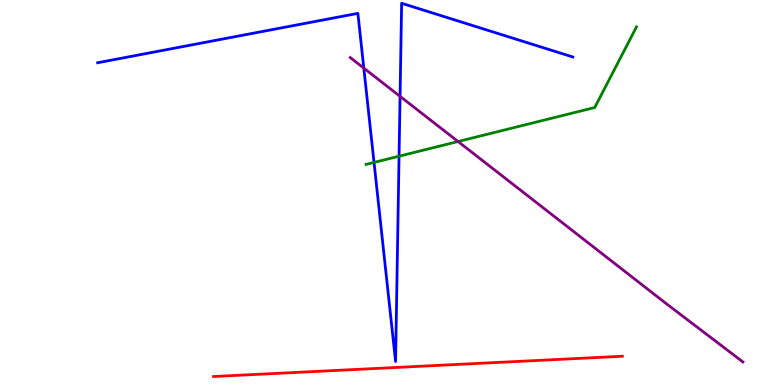[{'lines': ['blue', 'red'], 'intersections': []}, {'lines': ['green', 'red'], 'intersections': []}, {'lines': ['purple', 'red'], 'intersections': []}, {'lines': ['blue', 'green'], 'intersections': [{'x': 4.83, 'y': 5.78}, {'x': 5.15, 'y': 5.94}]}, {'lines': ['blue', 'purple'], 'intersections': [{'x': 4.69, 'y': 8.23}, {'x': 5.16, 'y': 7.5}]}, {'lines': ['green', 'purple'], 'intersections': [{'x': 5.91, 'y': 6.32}]}]